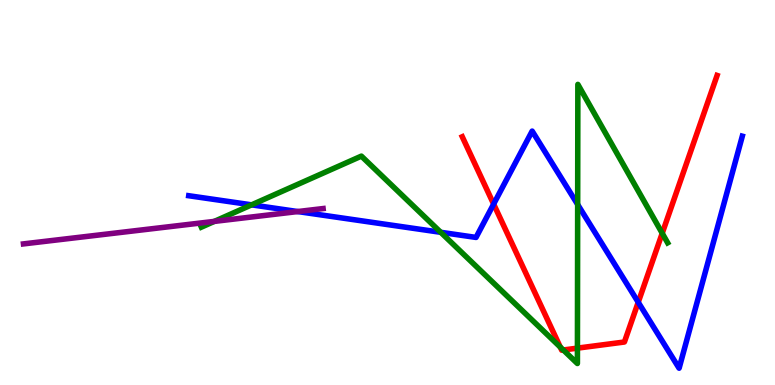[{'lines': ['blue', 'red'], 'intersections': [{'x': 6.37, 'y': 4.7}, {'x': 8.24, 'y': 2.15}]}, {'lines': ['green', 'red'], 'intersections': [{'x': 7.23, 'y': 0.986}, {'x': 7.27, 'y': 0.909}, {'x': 7.45, 'y': 0.957}, {'x': 8.54, 'y': 3.94}]}, {'lines': ['purple', 'red'], 'intersections': []}, {'lines': ['blue', 'green'], 'intersections': [{'x': 3.25, 'y': 4.68}, {'x': 5.69, 'y': 3.97}, {'x': 7.45, 'y': 4.69}]}, {'lines': ['blue', 'purple'], 'intersections': [{'x': 3.84, 'y': 4.51}]}, {'lines': ['green', 'purple'], 'intersections': [{'x': 2.77, 'y': 4.25}]}]